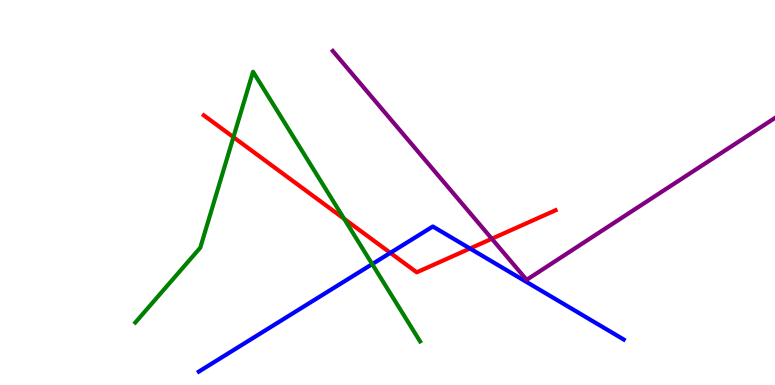[{'lines': ['blue', 'red'], 'intersections': [{'x': 5.04, 'y': 3.43}, {'x': 6.06, 'y': 3.55}]}, {'lines': ['green', 'red'], 'intersections': [{'x': 3.01, 'y': 6.44}, {'x': 4.44, 'y': 4.32}]}, {'lines': ['purple', 'red'], 'intersections': [{'x': 6.35, 'y': 3.8}]}, {'lines': ['blue', 'green'], 'intersections': [{'x': 4.8, 'y': 3.14}]}, {'lines': ['blue', 'purple'], 'intersections': []}, {'lines': ['green', 'purple'], 'intersections': []}]